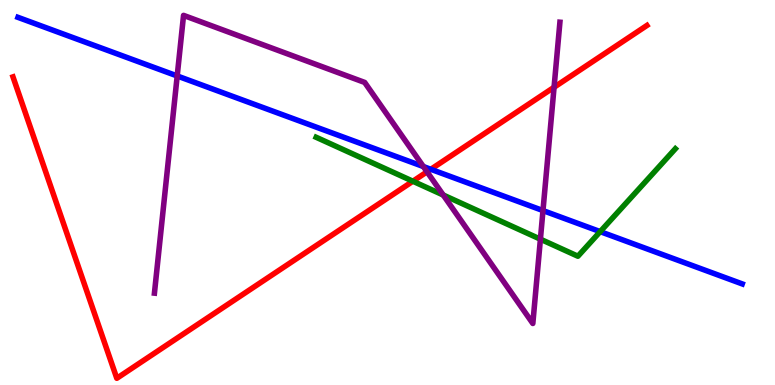[{'lines': ['blue', 'red'], 'intersections': [{'x': 5.56, 'y': 5.6}]}, {'lines': ['green', 'red'], 'intersections': [{'x': 5.33, 'y': 5.29}]}, {'lines': ['purple', 'red'], 'intersections': [{'x': 5.51, 'y': 5.54}, {'x': 7.15, 'y': 7.73}]}, {'lines': ['blue', 'green'], 'intersections': [{'x': 7.74, 'y': 3.98}]}, {'lines': ['blue', 'purple'], 'intersections': [{'x': 2.29, 'y': 8.03}, {'x': 5.46, 'y': 5.67}, {'x': 7.01, 'y': 4.53}]}, {'lines': ['green', 'purple'], 'intersections': [{'x': 5.72, 'y': 4.93}, {'x': 6.97, 'y': 3.79}]}]